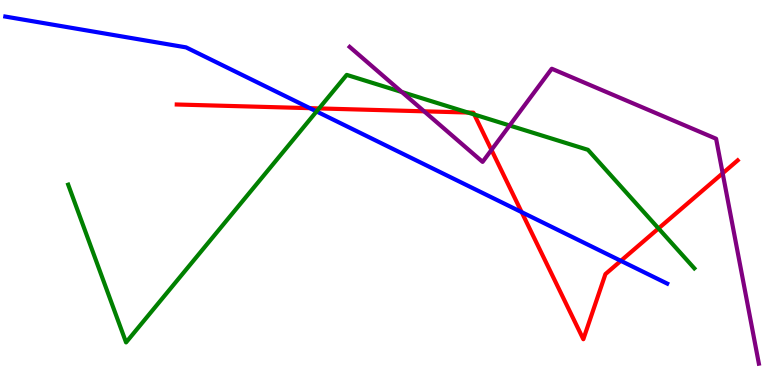[{'lines': ['blue', 'red'], 'intersections': [{'x': 4.0, 'y': 7.19}, {'x': 6.73, 'y': 4.49}, {'x': 8.01, 'y': 3.23}]}, {'lines': ['green', 'red'], 'intersections': [{'x': 4.12, 'y': 7.18}, {'x': 6.04, 'y': 7.08}, {'x': 6.12, 'y': 7.03}, {'x': 8.5, 'y': 4.07}]}, {'lines': ['purple', 'red'], 'intersections': [{'x': 5.47, 'y': 7.11}, {'x': 6.34, 'y': 6.11}, {'x': 9.32, 'y': 5.5}]}, {'lines': ['blue', 'green'], 'intersections': [{'x': 4.08, 'y': 7.11}]}, {'lines': ['blue', 'purple'], 'intersections': []}, {'lines': ['green', 'purple'], 'intersections': [{'x': 5.18, 'y': 7.61}, {'x': 6.58, 'y': 6.74}]}]